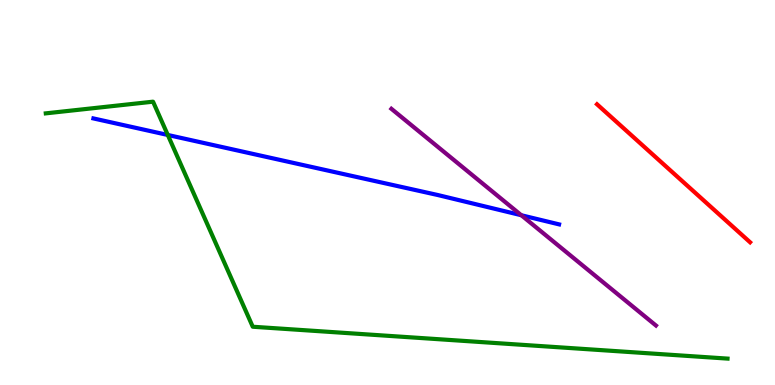[{'lines': ['blue', 'red'], 'intersections': []}, {'lines': ['green', 'red'], 'intersections': []}, {'lines': ['purple', 'red'], 'intersections': []}, {'lines': ['blue', 'green'], 'intersections': [{'x': 2.17, 'y': 6.49}]}, {'lines': ['blue', 'purple'], 'intersections': [{'x': 6.73, 'y': 4.41}]}, {'lines': ['green', 'purple'], 'intersections': []}]